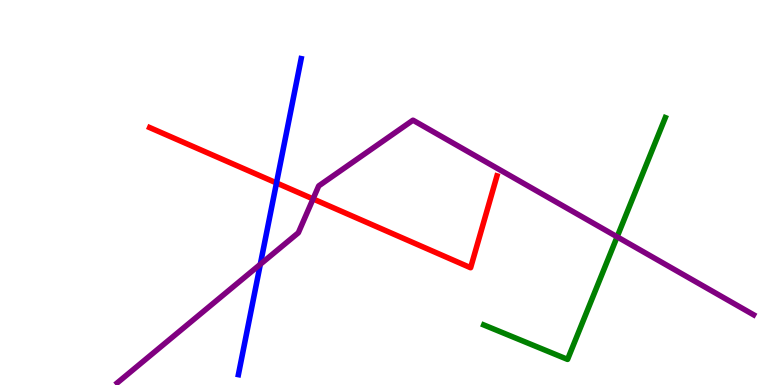[{'lines': ['blue', 'red'], 'intersections': [{'x': 3.57, 'y': 5.25}]}, {'lines': ['green', 'red'], 'intersections': []}, {'lines': ['purple', 'red'], 'intersections': [{'x': 4.04, 'y': 4.83}]}, {'lines': ['blue', 'green'], 'intersections': []}, {'lines': ['blue', 'purple'], 'intersections': [{'x': 3.36, 'y': 3.14}]}, {'lines': ['green', 'purple'], 'intersections': [{'x': 7.96, 'y': 3.85}]}]